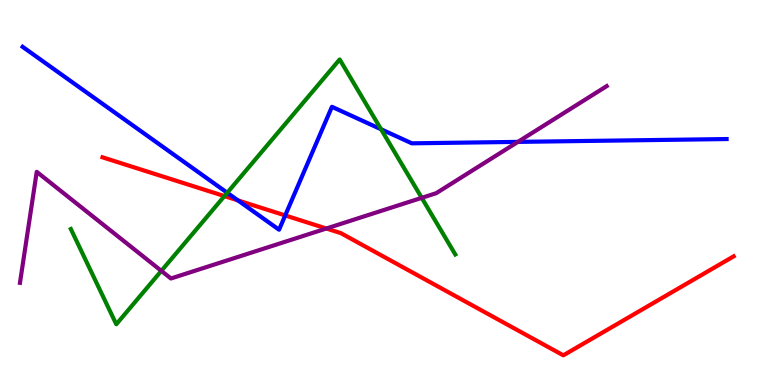[{'lines': ['blue', 'red'], 'intersections': [{'x': 3.07, 'y': 4.79}, {'x': 3.68, 'y': 4.4}]}, {'lines': ['green', 'red'], 'intersections': [{'x': 2.9, 'y': 4.91}]}, {'lines': ['purple', 'red'], 'intersections': [{'x': 4.21, 'y': 4.06}]}, {'lines': ['blue', 'green'], 'intersections': [{'x': 2.93, 'y': 4.99}, {'x': 4.92, 'y': 6.64}]}, {'lines': ['blue', 'purple'], 'intersections': [{'x': 6.68, 'y': 6.31}]}, {'lines': ['green', 'purple'], 'intersections': [{'x': 2.08, 'y': 2.96}, {'x': 5.44, 'y': 4.86}]}]